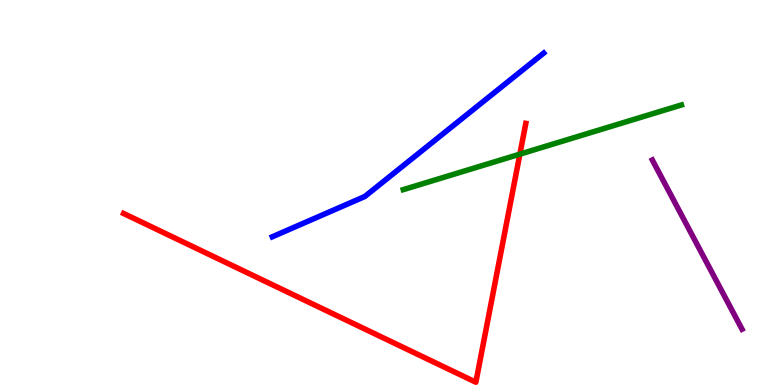[{'lines': ['blue', 'red'], 'intersections': []}, {'lines': ['green', 'red'], 'intersections': [{'x': 6.71, 'y': 6.0}]}, {'lines': ['purple', 'red'], 'intersections': []}, {'lines': ['blue', 'green'], 'intersections': []}, {'lines': ['blue', 'purple'], 'intersections': []}, {'lines': ['green', 'purple'], 'intersections': []}]